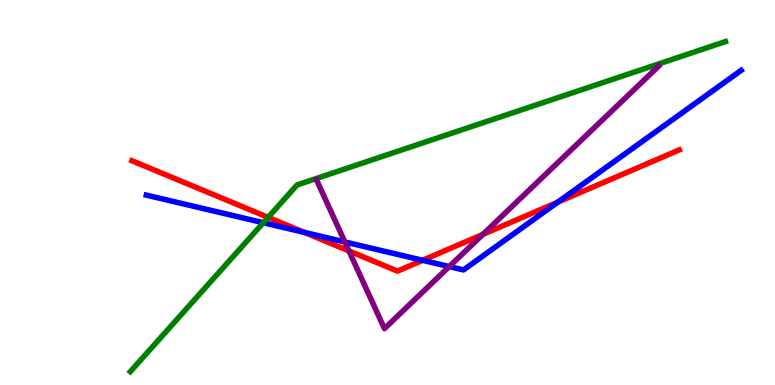[{'lines': ['blue', 'red'], 'intersections': [{'x': 3.93, 'y': 3.96}, {'x': 5.45, 'y': 3.24}, {'x': 7.2, 'y': 4.75}]}, {'lines': ['green', 'red'], 'intersections': [{'x': 3.46, 'y': 4.35}]}, {'lines': ['purple', 'red'], 'intersections': [{'x': 4.5, 'y': 3.48}, {'x': 6.23, 'y': 3.91}]}, {'lines': ['blue', 'green'], 'intersections': [{'x': 3.4, 'y': 4.21}]}, {'lines': ['blue', 'purple'], 'intersections': [{'x': 4.45, 'y': 3.72}, {'x': 5.8, 'y': 3.08}]}, {'lines': ['green', 'purple'], 'intersections': []}]